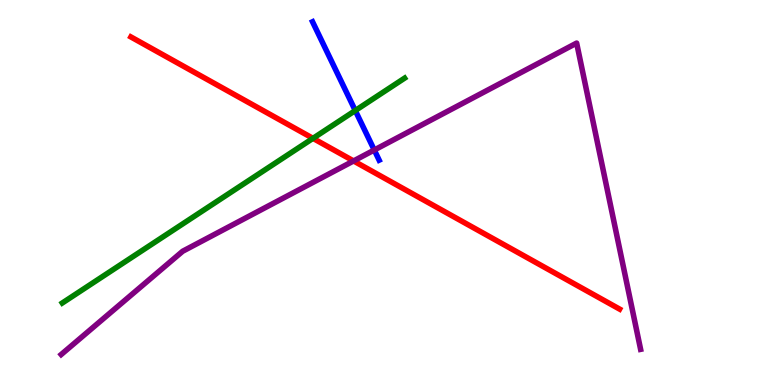[{'lines': ['blue', 'red'], 'intersections': []}, {'lines': ['green', 'red'], 'intersections': [{'x': 4.04, 'y': 6.41}]}, {'lines': ['purple', 'red'], 'intersections': [{'x': 4.56, 'y': 5.82}]}, {'lines': ['blue', 'green'], 'intersections': [{'x': 4.58, 'y': 7.13}]}, {'lines': ['blue', 'purple'], 'intersections': [{'x': 4.83, 'y': 6.1}]}, {'lines': ['green', 'purple'], 'intersections': []}]